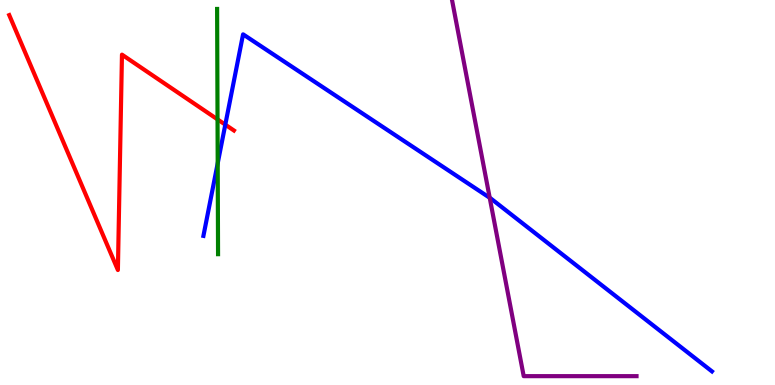[{'lines': ['blue', 'red'], 'intersections': [{'x': 2.91, 'y': 6.76}]}, {'lines': ['green', 'red'], 'intersections': [{'x': 2.81, 'y': 6.9}]}, {'lines': ['purple', 'red'], 'intersections': []}, {'lines': ['blue', 'green'], 'intersections': [{'x': 2.81, 'y': 5.76}]}, {'lines': ['blue', 'purple'], 'intersections': [{'x': 6.32, 'y': 4.86}]}, {'lines': ['green', 'purple'], 'intersections': []}]